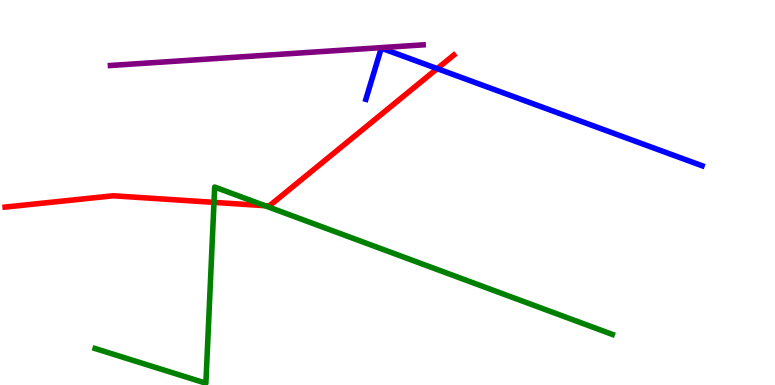[{'lines': ['blue', 'red'], 'intersections': [{'x': 5.64, 'y': 8.22}]}, {'lines': ['green', 'red'], 'intersections': [{'x': 2.76, 'y': 4.74}, {'x': 3.42, 'y': 4.66}]}, {'lines': ['purple', 'red'], 'intersections': []}, {'lines': ['blue', 'green'], 'intersections': []}, {'lines': ['blue', 'purple'], 'intersections': []}, {'lines': ['green', 'purple'], 'intersections': []}]